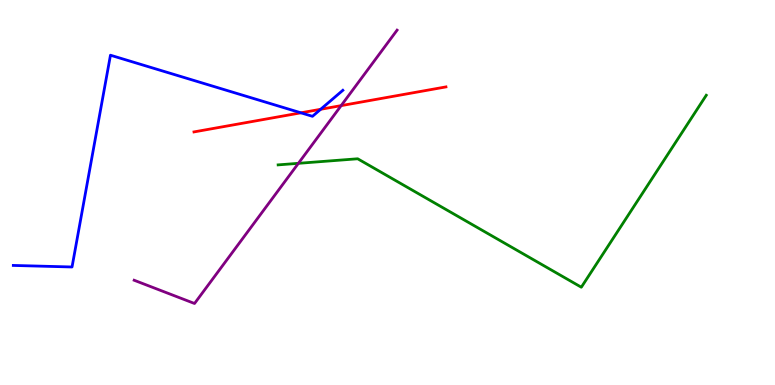[{'lines': ['blue', 'red'], 'intersections': [{'x': 3.88, 'y': 7.07}, {'x': 4.14, 'y': 7.16}]}, {'lines': ['green', 'red'], 'intersections': []}, {'lines': ['purple', 'red'], 'intersections': [{'x': 4.4, 'y': 7.26}]}, {'lines': ['blue', 'green'], 'intersections': []}, {'lines': ['blue', 'purple'], 'intersections': []}, {'lines': ['green', 'purple'], 'intersections': [{'x': 3.85, 'y': 5.76}]}]